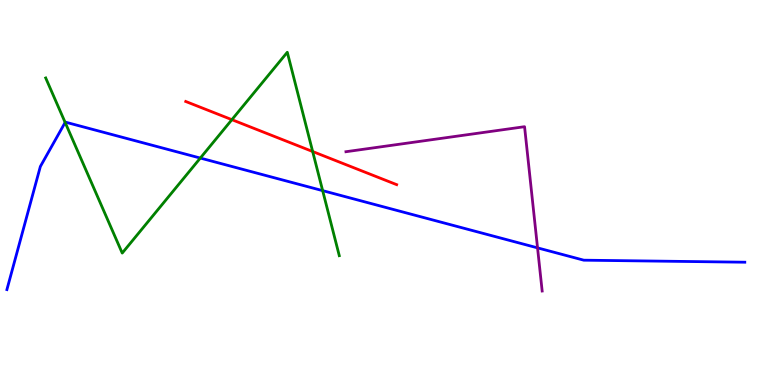[{'lines': ['blue', 'red'], 'intersections': []}, {'lines': ['green', 'red'], 'intersections': [{'x': 2.99, 'y': 6.89}, {'x': 4.03, 'y': 6.06}]}, {'lines': ['purple', 'red'], 'intersections': []}, {'lines': ['blue', 'green'], 'intersections': [{'x': 0.841, 'y': 6.82}, {'x': 2.58, 'y': 5.89}, {'x': 4.16, 'y': 5.05}]}, {'lines': ['blue', 'purple'], 'intersections': [{'x': 6.94, 'y': 3.56}]}, {'lines': ['green', 'purple'], 'intersections': []}]